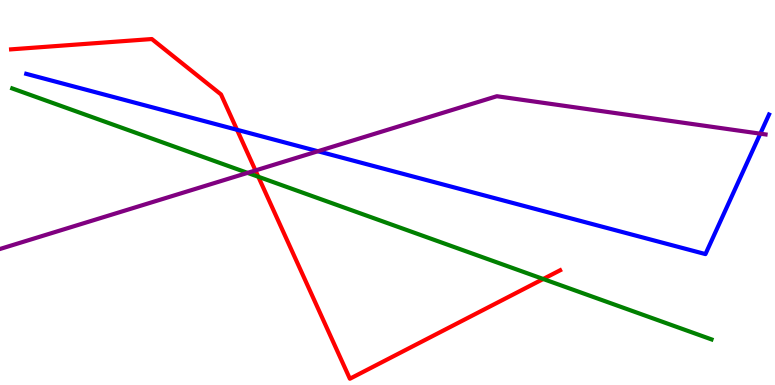[{'lines': ['blue', 'red'], 'intersections': [{'x': 3.06, 'y': 6.63}]}, {'lines': ['green', 'red'], 'intersections': [{'x': 3.33, 'y': 5.41}, {'x': 7.01, 'y': 2.75}]}, {'lines': ['purple', 'red'], 'intersections': [{'x': 3.3, 'y': 5.57}]}, {'lines': ['blue', 'green'], 'intersections': []}, {'lines': ['blue', 'purple'], 'intersections': [{'x': 4.1, 'y': 6.07}, {'x': 9.81, 'y': 6.53}]}, {'lines': ['green', 'purple'], 'intersections': [{'x': 3.19, 'y': 5.51}]}]